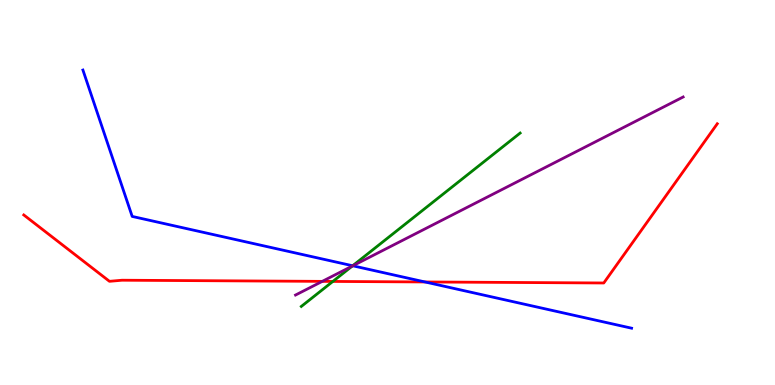[{'lines': ['blue', 'red'], 'intersections': [{'x': 5.48, 'y': 2.68}]}, {'lines': ['green', 'red'], 'intersections': [{'x': 4.3, 'y': 2.69}]}, {'lines': ['purple', 'red'], 'intersections': [{'x': 4.16, 'y': 2.69}]}, {'lines': ['blue', 'green'], 'intersections': [{'x': 4.55, 'y': 3.1}]}, {'lines': ['blue', 'purple'], 'intersections': [{'x': 4.55, 'y': 3.1}]}, {'lines': ['green', 'purple'], 'intersections': [{'x': 4.55, 'y': 3.09}]}]